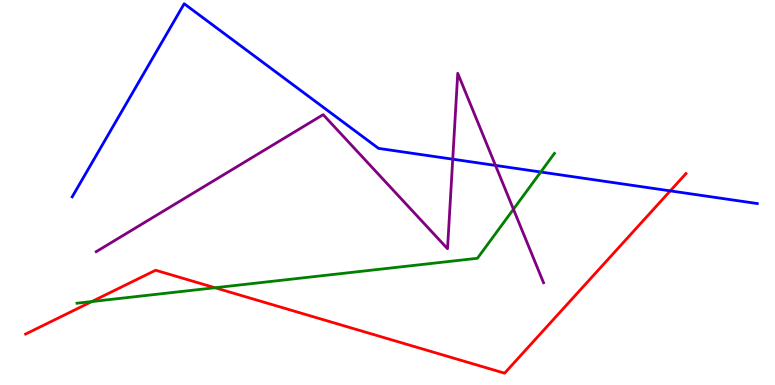[{'lines': ['blue', 'red'], 'intersections': [{'x': 8.65, 'y': 5.04}]}, {'lines': ['green', 'red'], 'intersections': [{'x': 1.19, 'y': 2.17}, {'x': 2.77, 'y': 2.53}]}, {'lines': ['purple', 'red'], 'intersections': []}, {'lines': ['blue', 'green'], 'intersections': [{'x': 6.98, 'y': 5.53}]}, {'lines': ['blue', 'purple'], 'intersections': [{'x': 5.84, 'y': 5.87}, {'x': 6.39, 'y': 5.7}]}, {'lines': ['green', 'purple'], 'intersections': [{'x': 6.63, 'y': 4.57}]}]